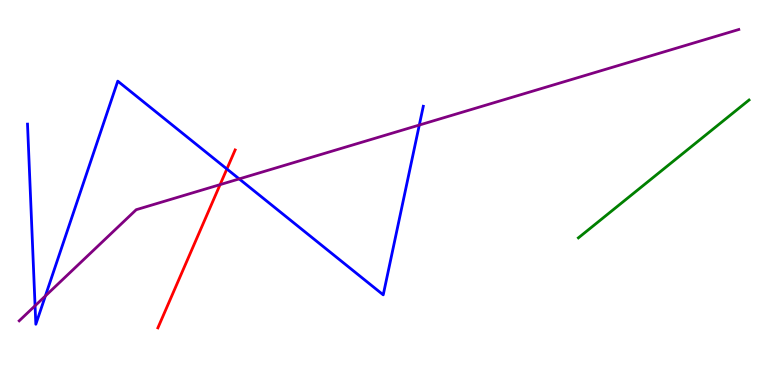[{'lines': ['blue', 'red'], 'intersections': [{'x': 2.93, 'y': 5.61}]}, {'lines': ['green', 'red'], 'intersections': []}, {'lines': ['purple', 'red'], 'intersections': [{'x': 2.84, 'y': 5.2}]}, {'lines': ['blue', 'green'], 'intersections': []}, {'lines': ['blue', 'purple'], 'intersections': [{'x': 0.452, 'y': 2.06}, {'x': 0.585, 'y': 2.31}, {'x': 3.09, 'y': 5.35}, {'x': 5.41, 'y': 6.75}]}, {'lines': ['green', 'purple'], 'intersections': []}]